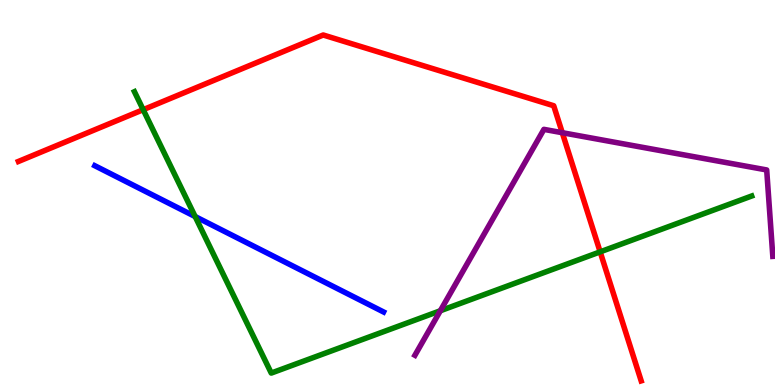[{'lines': ['blue', 'red'], 'intersections': []}, {'lines': ['green', 'red'], 'intersections': [{'x': 1.85, 'y': 7.15}, {'x': 7.74, 'y': 3.46}]}, {'lines': ['purple', 'red'], 'intersections': [{'x': 7.26, 'y': 6.55}]}, {'lines': ['blue', 'green'], 'intersections': [{'x': 2.52, 'y': 4.38}]}, {'lines': ['blue', 'purple'], 'intersections': []}, {'lines': ['green', 'purple'], 'intersections': [{'x': 5.68, 'y': 1.93}]}]